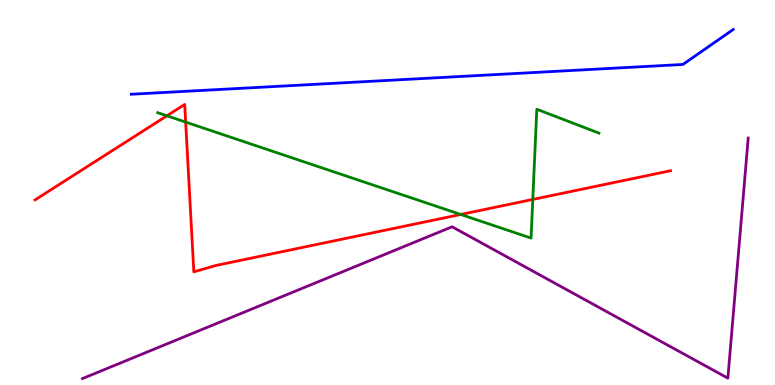[{'lines': ['blue', 'red'], 'intersections': []}, {'lines': ['green', 'red'], 'intersections': [{'x': 2.15, 'y': 6.99}, {'x': 2.4, 'y': 6.83}, {'x': 5.94, 'y': 4.43}, {'x': 6.87, 'y': 4.82}]}, {'lines': ['purple', 'red'], 'intersections': []}, {'lines': ['blue', 'green'], 'intersections': []}, {'lines': ['blue', 'purple'], 'intersections': []}, {'lines': ['green', 'purple'], 'intersections': []}]